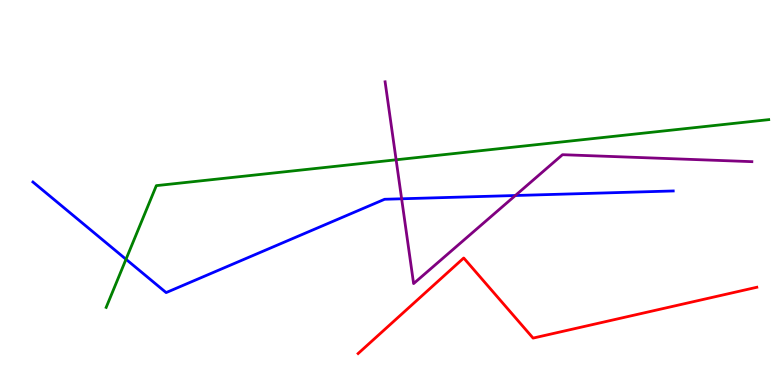[{'lines': ['blue', 'red'], 'intersections': []}, {'lines': ['green', 'red'], 'intersections': []}, {'lines': ['purple', 'red'], 'intersections': []}, {'lines': ['blue', 'green'], 'intersections': [{'x': 1.63, 'y': 3.27}]}, {'lines': ['blue', 'purple'], 'intersections': [{'x': 5.18, 'y': 4.84}, {'x': 6.65, 'y': 4.92}]}, {'lines': ['green', 'purple'], 'intersections': [{'x': 5.11, 'y': 5.85}]}]